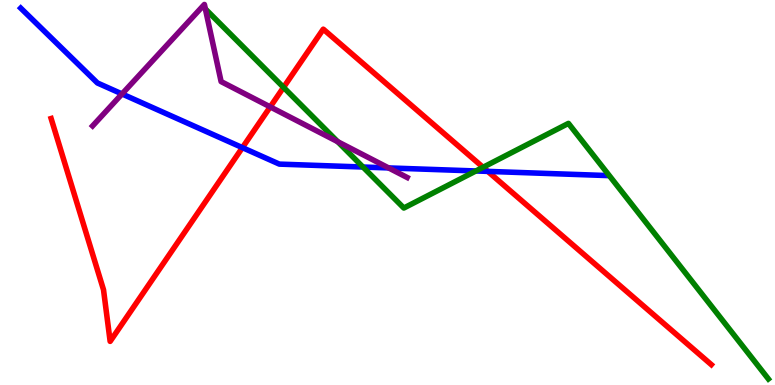[{'lines': ['blue', 'red'], 'intersections': [{'x': 3.13, 'y': 6.17}, {'x': 6.29, 'y': 5.55}]}, {'lines': ['green', 'red'], 'intersections': [{'x': 3.66, 'y': 7.73}, {'x': 6.23, 'y': 5.65}]}, {'lines': ['purple', 'red'], 'intersections': [{'x': 3.49, 'y': 7.22}]}, {'lines': ['blue', 'green'], 'intersections': [{'x': 4.68, 'y': 5.66}, {'x': 6.14, 'y': 5.56}]}, {'lines': ['blue', 'purple'], 'intersections': [{'x': 1.57, 'y': 7.56}, {'x': 5.01, 'y': 5.64}]}, {'lines': ['green', 'purple'], 'intersections': [{'x': 2.65, 'y': 9.77}, {'x': 4.36, 'y': 6.32}]}]